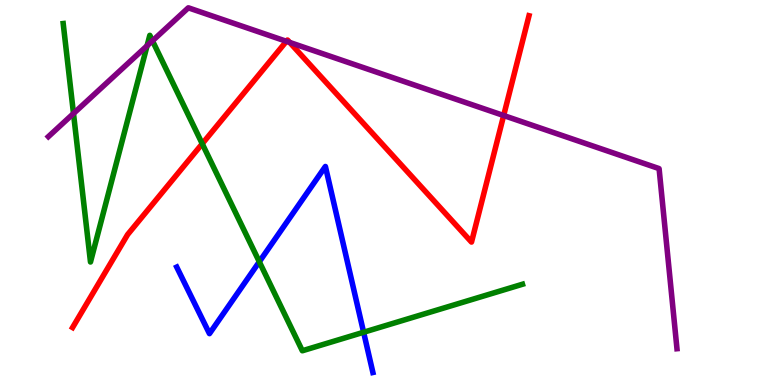[{'lines': ['blue', 'red'], 'intersections': []}, {'lines': ['green', 'red'], 'intersections': [{'x': 2.61, 'y': 6.27}]}, {'lines': ['purple', 'red'], 'intersections': [{'x': 3.7, 'y': 8.93}, {'x': 3.74, 'y': 8.9}, {'x': 6.5, 'y': 7.0}]}, {'lines': ['blue', 'green'], 'intersections': [{'x': 3.35, 'y': 3.2}, {'x': 4.69, 'y': 1.37}]}, {'lines': ['blue', 'purple'], 'intersections': []}, {'lines': ['green', 'purple'], 'intersections': [{'x': 0.948, 'y': 7.05}, {'x': 1.9, 'y': 8.81}, {'x': 1.97, 'y': 8.94}]}]